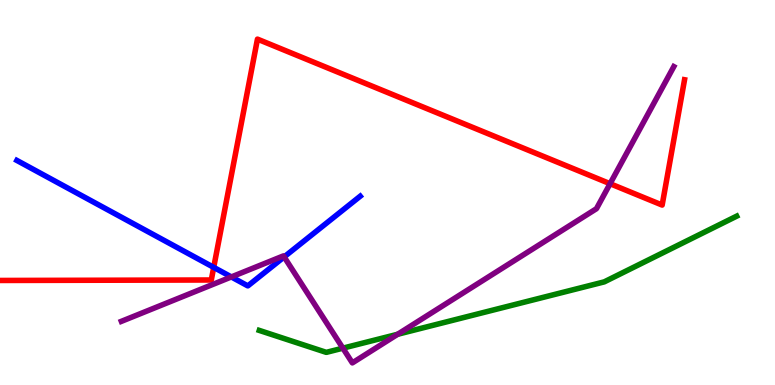[{'lines': ['blue', 'red'], 'intersections': [{'x': 2.76, 'y': 3.06}]}, {'lines': ['green', 'red'], 'intersections': []}, {'lines': ['purple', 'red'], 'intersections': [{'x': 7.87, 'y': 5.23}]}, {'lines': ['blue', 'green'], 'intersections': []}, {'lines': ['blue', 'purple'], 'intersections': [{'x': 2.99, 'y': 2.81}, {'x': 3.67, 'y': 3.33}]}, {'lines': ['green', 'purple'], 'intersections': [{'x': 4.42, 'y': 0.957}, {'x': 5.13, 'y': 1.32}]}]